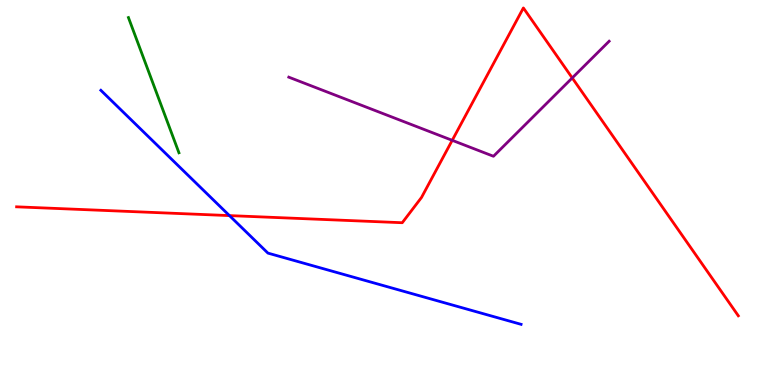[{'lines': ['blue', 'red'], 'intersections': [{'x': 2.96, 'y': 4.4}]}, {'lines': ['green', 'red'], 'intersections': []}, {'lines': ['purple', 'red'], 'intersections': [{'x': 5.84, 'y': 6.36}, {'x': 7.38, 'y': 7.98}]}, {'lines': ['blue', 'green'], 'intersections': []}, {'lines': ['blue', 'purple'], 'intersections': []}, {'lines': ['green', 'purple'], 'intersections': []}]